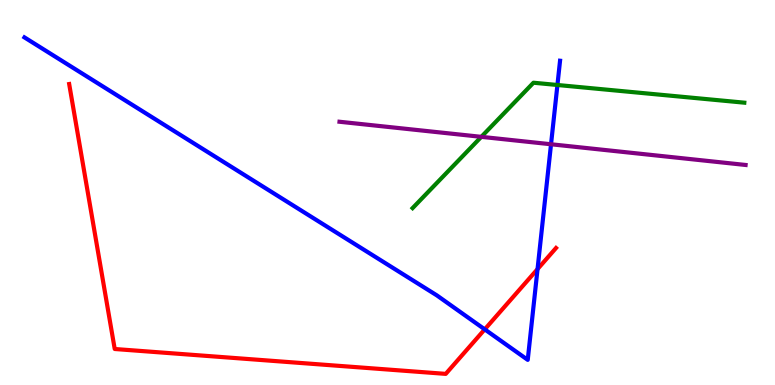[{'lines': ['blue', 'red'], 'intersections': [{'x': 6.25, 'y': 1.45}, {'x': 6.94, 'y': 3.01}]}, {'lines': ['green', 'red'], 'intersections': []}, {'lines': ['purple', 'red'], 'intersections': []}, {'lines': ['blue', 'green'], 'intersections': [{'x': 7.19, 'y': 7.79}]}, {'lines': ['blue', 'purple'], 'intersections': [{'x': 7.11, 'y': 6.25}]}, {'lines': ['green', 'purple'], 'intersections': [{'x': 6.21, 'y': 6.45}]}]